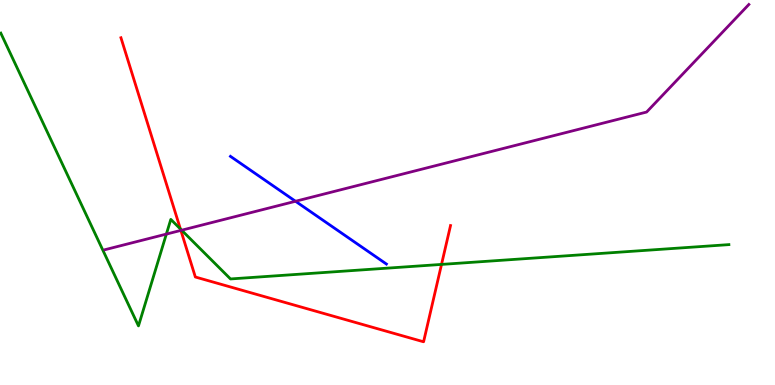[{'lines': ['blue', 'red'], 'intersections': []}, {'lines': ['green', 'red'], 'intersections': [{'x': 2.33, 'y': 4.05}, {'x': 5.7, 'y': 3.13}]}, {'lines': ['purple', 'red'], 'intersections': [{'x': 2.33, 'y': 4.02}]}, {'lines': ['blue', 'green'], 'intersections': []}, {'lines': ['blue', 'purple'], 'intersections': [{'x': 3.81, 'y': 4.77}]}, {'lines': ['green', 'purple'], 'intersections': [{'x': 2.15, 'y': 3.92}, {'x': 2.34, 'y': 4.02}]}]